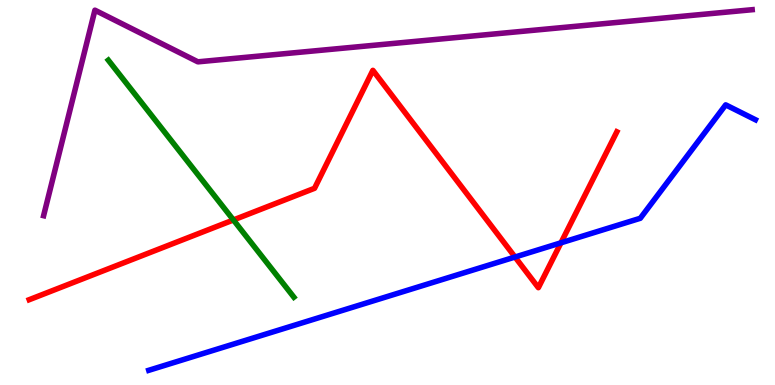[{'lines': ['blue', 'red'], 'intersections': [{'x': 6.65, 'y': 3.32}, {'x': 7.24, 'y': 3.69}]}, {'lines': ['green', 'red'], 'intersections': [{'x': 3.01, 'y': 4.29}]}, {'lines': ['purple', 'red'], 'intersections': []}, {'lines': ['blue', 'green'], 'intersections': []}, {'lines': ['blue', 'purple'], 'intersections': []}, {'lines': ['green', 'purple'], 'intersections': []}]